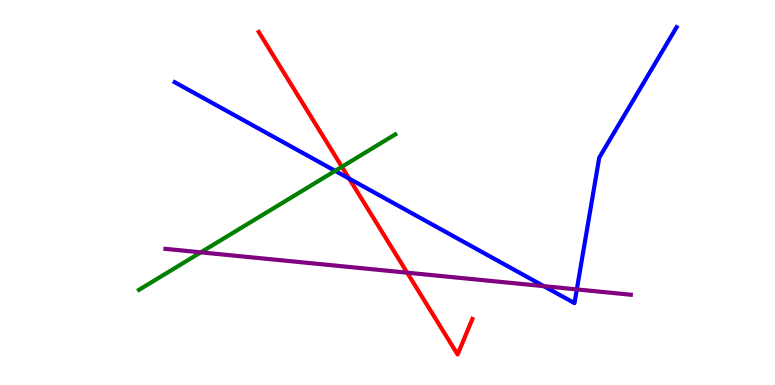[{'lines': ['blue', 'red'], 'intersections': [{'x': 4.51, 'y': 5.36}]}, {'lines': ['green', 'red'], 'intersections': [{'x': 4.41, 'y': 5.67}]}, {'lines': ['purple', 'red'], 'intersections': [{'x': 5.25, 'y': 2.92}]}, {'lines': ['blue', 'green'], 'intersections': [{'x': 4.32, 'y': 5.56}]}, {'lines': ['blue', 'purple'], 'intersections': [{'x': 7.02, 'y': 2.57}, {'x': 7.44, 'y': 2.48}]}, {'lines': ['green', 'purple'], 'intersections': [{'x': 2.59, 'y': 3.45}]}]